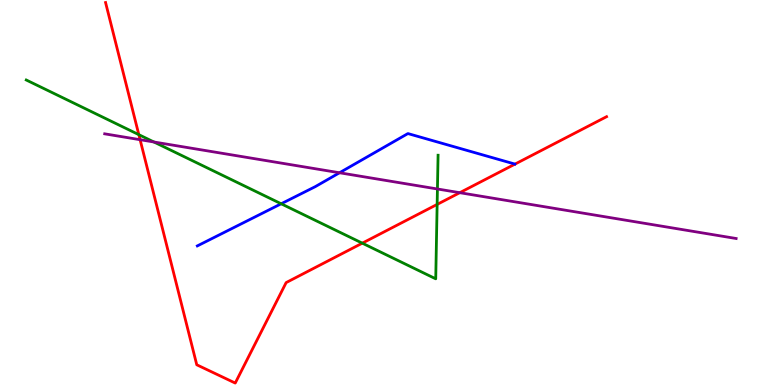[{'lines': ['blue', 'red'], 'intersections': []}, {'lines': ['green', 'red'], 'intersections': [{'x': 1.79, 'y': 6.5}, {'x': 4.67, 'y': 3.68}, {'x': 5.64, 'y': 4.69}]}, {'lines': ['purple', 'red'], 'intersections': [{'x': 1.81, 'y': 6.37}, {'x': 5.93, 'y': 5.0}]}, {'lines': ['blue', 'green'], 'intersections': [{'x': 3.63, 'y': 4.71}]}, {'lines': ['blue', 'purple'], 'intersections': [{'x': 4.38, 'y': 5.51}]}, {'lines': ['green', 'purple'], 'intersections': [{'x': 1.99, 'y': 6.31}, {'x': 5.64, 'y': 5.09}]}]